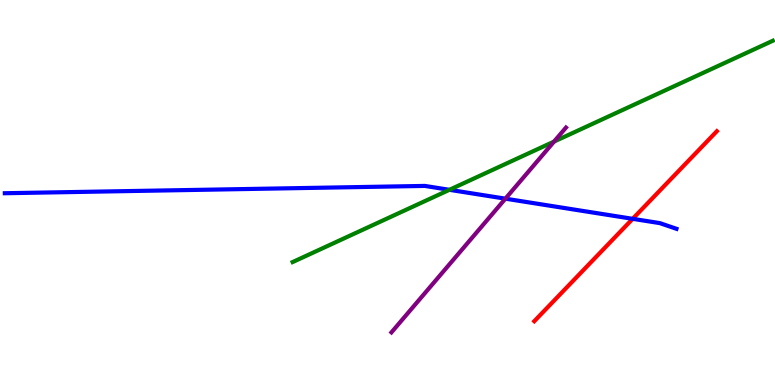[{'lines': ['blue', 'red'], 'intersections': [{'x': 8.16, 'y': 4.32}]}, {'lines': ['green', 'red'], 'intersections': []}, {'lines': ['purple', 'red'], 'intersections': []}, {'lines': ['blue', 'green'], 'intersections': [{'x': 5.8, 'y': 5.07}]}, {'lines': ['blue', 'purple'], 'intersections': [{'x': 6.52, 'y': 4.84}]}, {'lines': ['green', 'purple'], 'intersections': [{'x': 7.15, 'y': 6.32}]}]